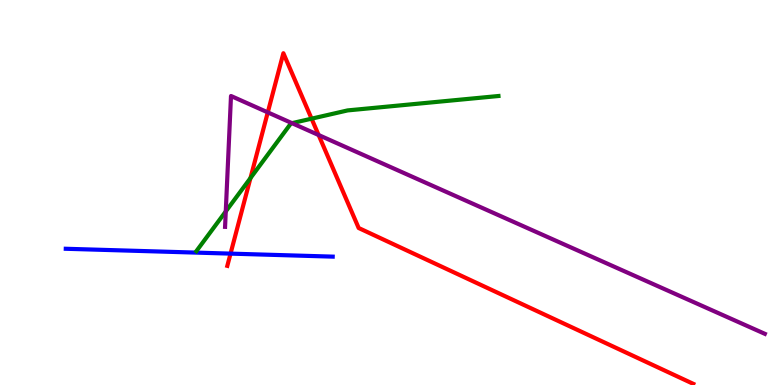[{'lines': ['blue', 'red'], 'intersections': [{'x': 2.97, 'y': 3.41}]}, {'lines': ['green', 'red'], 'intersections': [{'x': 3.23, 'y': 5.37}, {'x': 4.02, 'y': 6.92}]}, {'lines': ['purple', 'red'], 'intersections': [{'x': 3.46, 'y': 7.08}, {'x': 4.11, 'y': 6.49}]}, {'lines': ['blue', 'green'], 'intersections': []}, {'lines': ['blue', 'purple'], 'intersections': []}, {'lines': ['green', 'purple'], 'intersections': [{'x': 2.91, 'y': 4.51}, {'x': 3.77, 'y': 6.8}]}]